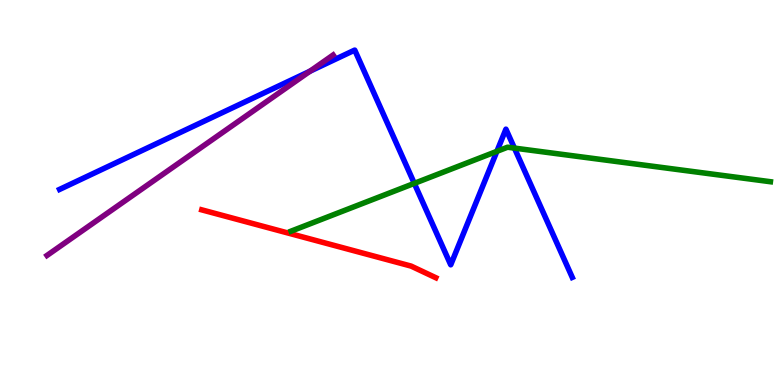[{'lines': ['blue', 'red'], 'intersections': []}, {'lines': ['green', 'red'], 'intersections': []}, {'lines': ['purple', 'red'], 'intersections': []}, {'lines': ['blue', 'green'], 'intersections': [{'x': 5.35, 'y': 5.24}, {'x': 6.41, 'y': 6.07}, {'x': 6.64, 'y': 6.15}]}, {'lines': ['blue', 'purple'], 'intersections': [{'x': 4.0, 'y': 8.15}]}, {'lines': ['green', 'purple'], 'intersections': []}]